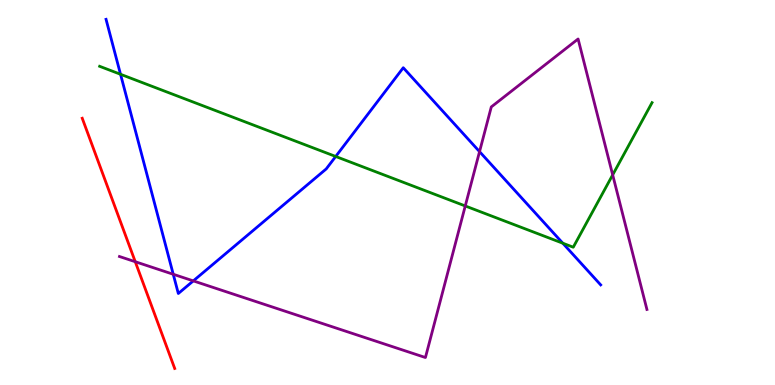[{'lines': ['blue', 'red'], 'intersections': []}, {'lines': ['green', 'red'], 'intersections': []}, {'lines': ['purple', 'red'], 'intersections': [{'x': 1.75, 'y': 3.2}]}, {'lines': ['blue', 'green'], 'intersections': [{'x': 1.56, 'y': 8.07}, {'x': 4.33, 'y': 5.94}, {'x': 7.26, 'y': 3.68}]}, {'lines': ['blue', 'purple'], 'intersections': [{'x': 2.24, 'y': 2.88}, {'x': 2.49, 'y': 2.7}, {'x': 6.19, 'y': 6.06}]}, {'lines': ['green', 'purple'], 'intersections': [{'x': 6.0, 'y': 4.65}, {'x': 7.91, 'y': 5.46}]}]